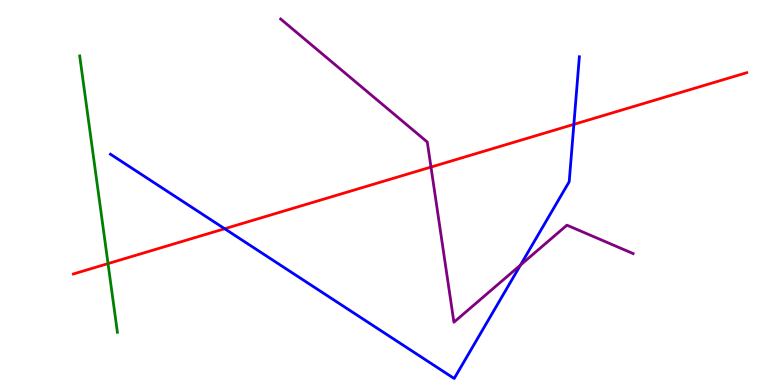[{'lines': ['blue', 'red'], 'intersections': [{'x': 2.9, 'y': 4.06}, {'x': 7.4, 'y': 6.77}]}, {'lines': ['green', 'red'], 'intersections': [{'x': 1.39, 'y': 3.15}]}, {'lines': ['purple', 'red'], 'intersections': [{'x': 5.56, 'y': 5.66}]}, {'lines': ['blue', 'green'], 'intersections': []}, {'lines': ['blue', 'purple'], 'intersections': [{'x': 6.72, 'y': 3.12}]}, {'lines': ['green', 'purple'], 'intersections': []}]